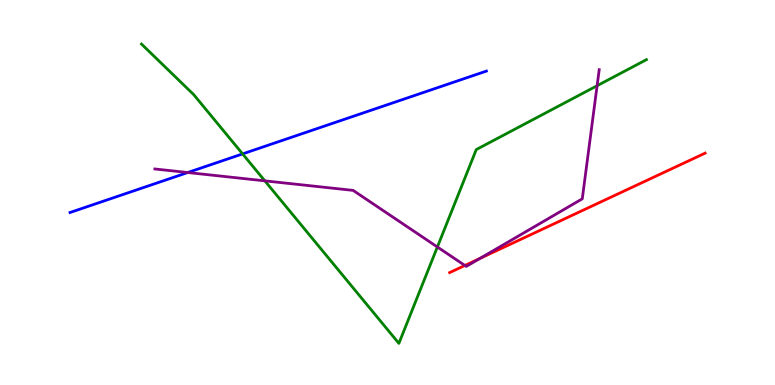[{'lines': ['blue', 'red'], 'intersections': []}, {'lines': ['green', 'red'], 'intersections': []}, {'lines': ['purple', 'red'], 'intersections': [{'x': 6.0, 'y': 3.1}, {'x': 6.19, 'y': 3.29}]}, {'lines': ['blue', 'green'], 'intersections': [{'x': 3.13, 'y': 6.0}]}, {'lines': ['blue', 'purple'], 'intersections': [{'x': 2.42, 'y': 5.52}]}, {'lines': ['green', 'purple'], 'intersections': [{'x': 3.42, 'y': 5.3}, {'x': 5.64, 'y': 3.58}, {'x': 7.7, 'y': 7.77}]}]